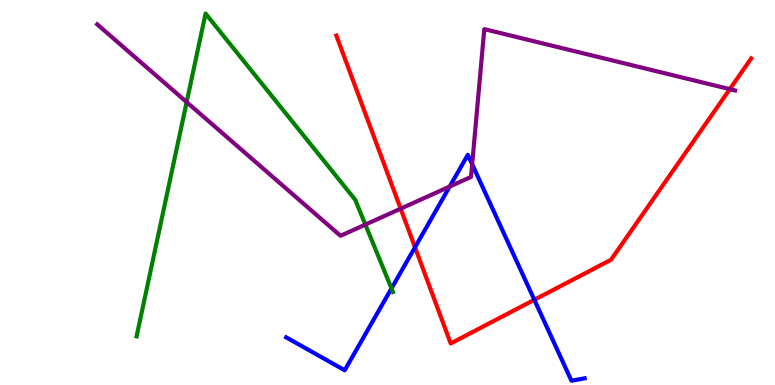[{'lines': ['blue', 'red'], 'intersections': [{'x': 5.35, 'y': 3.58}, {'x': 6.89, 'y': 2.21}]}, {'lines': ['green', 'red'], 'intersections': []}, {'lines': ['purple', 'red'], 'intersections': [{'x': 5.17, 'y': 4.58}, {'x': 9.42, 'y': 7.68}]}, {'lines': ['blue', 'green'], 'intersections': [{'x': 5.05, 'y': 2.51}]}, {'lines': ['blue', 'purple'], 'intersections': [{'x': 5.8, 'y': 5.15}, {'x': 6.09, 'y': 5.73}]}, {'lines': ['green', 'purple'], 'intersections': [{'x': 2.41, 'y': 7.35}, {'x': 4.71, 'y': 4.17}]}]